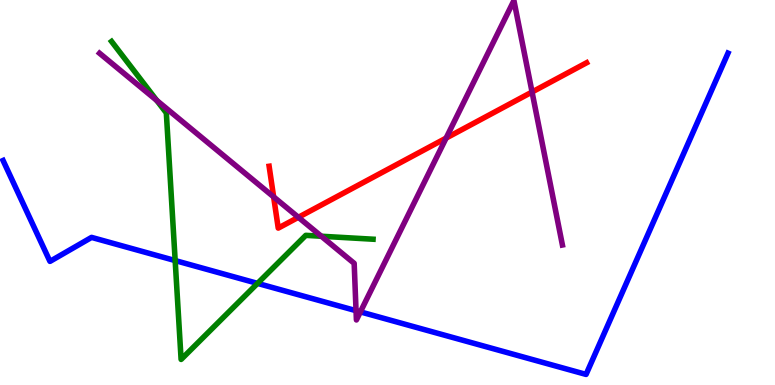[{'lines': ['blue', 'red'], 'intersections': []}, {'lines': ['green', 'red'], 'intersections': []}, {'lines': ['purple', 'red'], 'intersections': [{'x': 3.53, 'y': 4.89}, {'x': 3.85, 'y': 4.36}, {'x': 5.76, 'y': 6.41}, {'x': 6.87, 'y': 7.61}]}, {'lines': ['blue', 'green'], 'intersections': [{'x': 2.26, 'y': 3.23}, {'x': 3.32, 'y': 2.64}]}, {'lines': ['blue', 'purple'], 'intersections': [{'x': 4.59, 'y': 1.93}, {'x': 4.65, 'y': 1.9}]}, {'lines': ['green', 'purple'], 'intersections': [{'x': 2.02, 'y': 7.39}, {'x': 4.15, 'y': 3.86}]}]